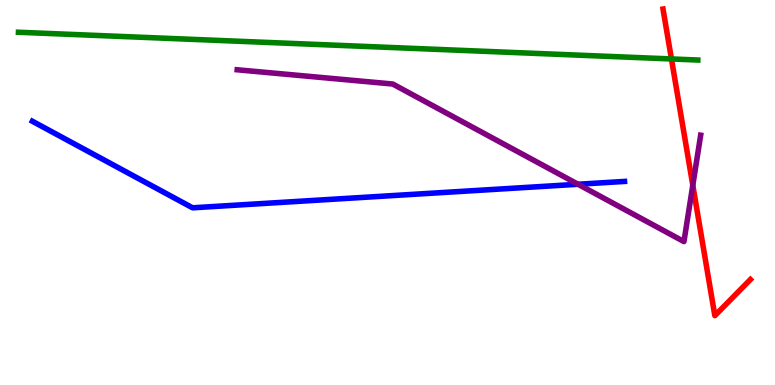[{'lines': ['blue', 'red'], 'intersections': []}, {'lines': ['green', 'red'], 'intersections': [{'x': 8.66, 'y': 8.47}]}, {'lines': ['purple', 'red'], 'intersections': [{'x': 8.94, 'y': 5.19}]}, {'lines': ['blue', 'green'], 'intersections': []}, {'lines': ['blue', 'purple'], 'intersections': [{'x': 7.46, 'y': 5.21}]}, {'lines': ['green', 'purple'], 'intersections': []}]